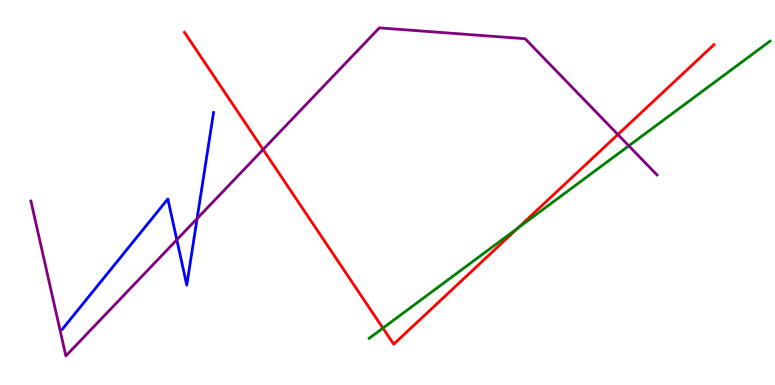[{'lines': ['blue', 'red'], 'intersections': []}, {'lines': ['green', 'red'], 'intersections': [{'x': 4.94, 'y': 1.48}, {'x': 6.68, 'y': 4.08}]}, {'lines': ['purple', 'red'], 'intersections': [{'x': 3.39, 'y': 6.12}, {'x': 7.97, 'y': 6.51}]}, {'lines': ['blue', 'green'], 'intersections': []}, {'lines': ['blue', 'purple'], 'intersections': [{'x': 2.28, 'y': 3.77}, {'x': 2.54, 'y': 4.32}]}, {'lines': ['green', 'purple'], 'intersections': [{'x': 8.11, 'y': 6.21}]}]